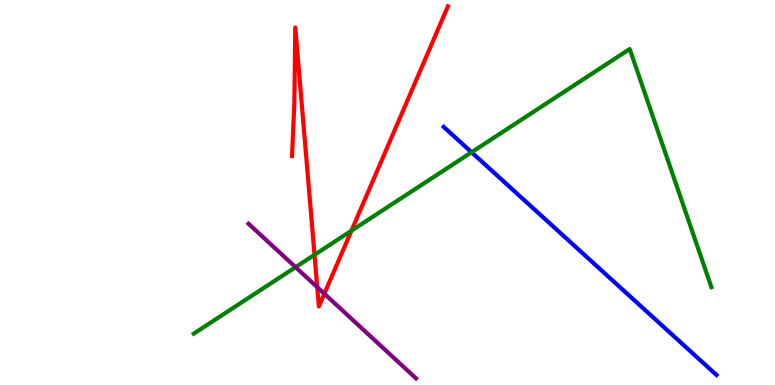[{'lines': ['blue', 'red'], 'intersections': []}, {'lines': ['green', 'red'], 'intersections': [{'x': 4.06, 'y': 3.38}, {'x': 4.53, 'y': 4.01}]}, {'lines': ['purple', 'red'], 'intersections': [{'x': 4.09, 'y': 2.54}, {'x': 4.19, 'y': 2.37}]}, {'lines': ['blue', 'green'], 'intersections': [{'x': 6.08, 'y': 6.04}]}, {'lines': ['blue', 'purple'], 'intersections': []}, {'lines': ['green', 'purple'], 'intersections': [{'x': 3.81, 'y': 3.06}]}]